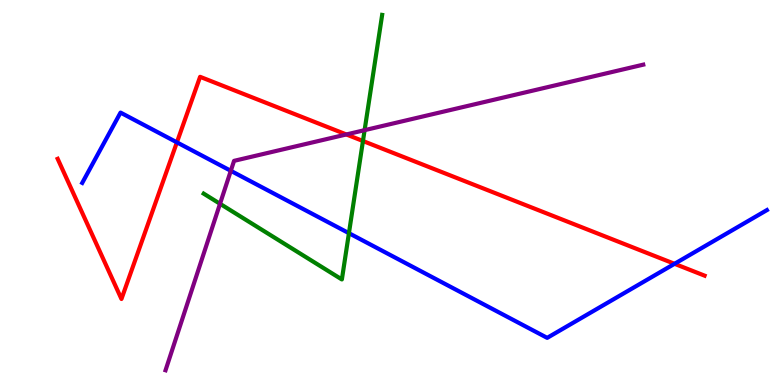[{'lines': ['blue', 'red'], 'intersections': [{'x': 2.28, 'y': 6.3}, {'x': 8.7, 'y': 3.15}]}, {'lines': ['green', 'red'], 'intersections': [{'x': 4.68, 'y': 6.34}]}, {'lines': ['purple', 'red'], 'intersections': [{'x': 4.47, 'y': 6.51}]}, {'lines': ['blue', 'green'], 'intersections': [{'x': 4.5, 'y': 3.94}]}, {'lines': ['blue', 'purple'], 'intersections': [{'x': 2.98, 'y': 5.56}]}, {'lines': ['green', 'purple'], 'intersections': [{'x': 2.84, 'y': 4.71}, {'x': 4.7, 'y': 6.62}]}]